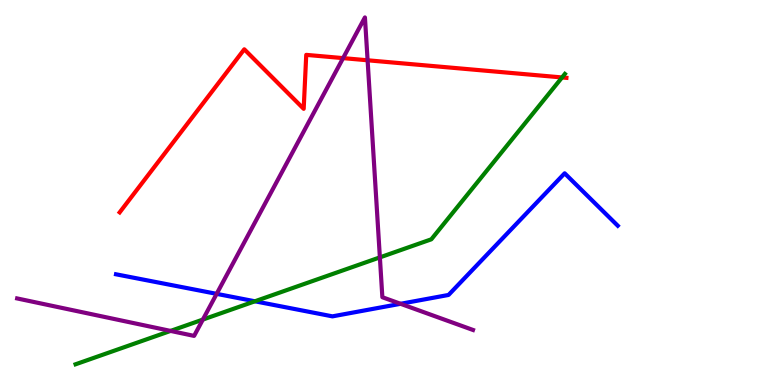[{'lines': ['blue', 'red'], 'intersections': []}, {'lines': ['green', 'red'], 'intersections': [{'x': 7.25, 'y': 7.99}]}, {'lines': ['purple', 'red'], 'intersections': [{'x': 4.43, 'y': 8.49}, {'x': 4.74, 'y': 8.43}]}, {'lines': ['blue', 'green'], 'intersections': [{'x': 3.29, 'y': 2.17}]}, {'lines': ['blue', 'purple'], 'intersections': [{'x': 2.8, 'y': 2.37}, {'x': 5.17, 'y': 2.11}]}, {'lines': ['green', 'purple'], 'intersections': [{'x': 2.2, 'y': 1.4}, {'x': 2.62, 'y': 1.7}, {'x': 4.9, 'y': 3.31}]}]